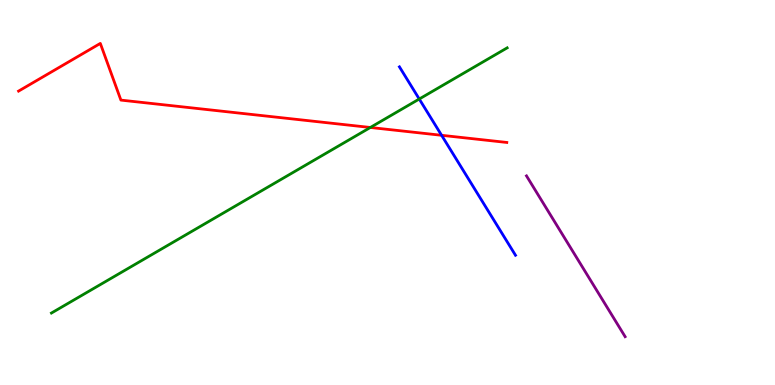[{'lines': ['blue', 'red'], 'intersections': [{'x': 5.7, 'y': 6.49}]}, {'lines': ['green', 'red'], 'intersections': [{'x': 4.78, 'y': 6.69}]}, {'lines': ['purple', 'red'], 'intersections': []}, {'lines': ['blue', 'green'], 'intersections': [{'x': 5.41, 'y': 7.43}]}, {'lines': ['blue', 'purple'], 'intersections': []}, {'lines': ['green', 'purple'], 'intersections': []}]